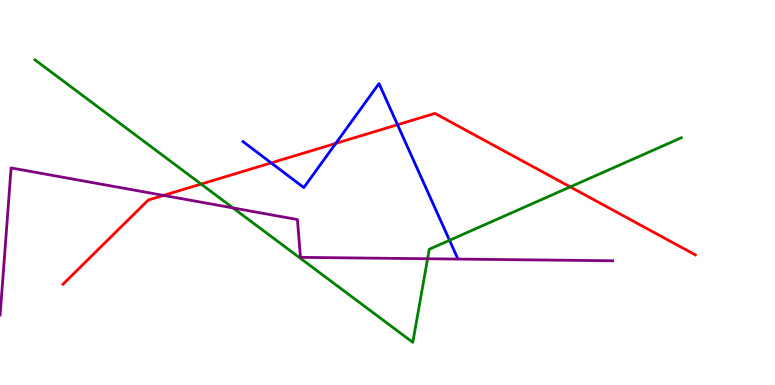[{'lines': ['blue', 'red'], 'intersections': [{'x': 3.5, 'y': 5.77}, {'x': 4.33, 'y': 6.28}, {'x': 5.13, 'y': 6.76}]}, {'lines': ['green', 'red'], 'intersections': [{'x': 2.59, 'y': 5.22}, {'x': 7.36, 'y': 5.15}]}, {'lines': ['purple', 'red'], 'intersections': [{'x': 2.11, 'y': 4.92}]}, {'lines': ['blue', 'green'], 'intersections': [{'x': 5.8, 'y': 3.76}]}, {'lines': ['blue', 'purple'], 'intersections': []}, {'lines': ['green', 'purple'], 'intersections': [{'x': 3.01, 'y': 4.6}, {'x': 5.52, 'y': 3.28}]}]